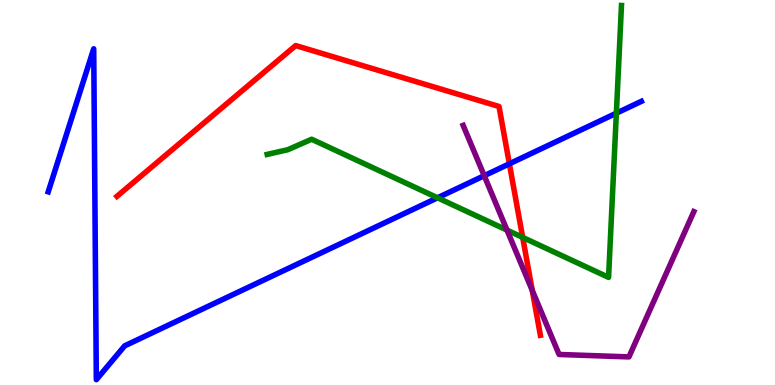[{'lines': ['blue', 'red'], 'intersections': [{'x': 6.57, 'y': 5.75}]}, {'lines': ['green', 'red'], 'intersections': [{'x': 6.74, 'y': 3.83}]}, {'lines': ['purple', 'red'], 'intersections': [{'x': 6.87, 'y': 2.46}]}, {'lines': ['blue', 'green'], 'intersections': [{'x': 5.65, 'y': 4.86}, {'x': 7.95, 'y': 7.06}]}, {'lines': ['blue', 'purple'], 'intersections': [{'x': 6.25, 'y': 5.44}]}, {'lines': ['green', 'purple'], 'intersections': [{'x': 6.54, 'y': 4.02}]}]